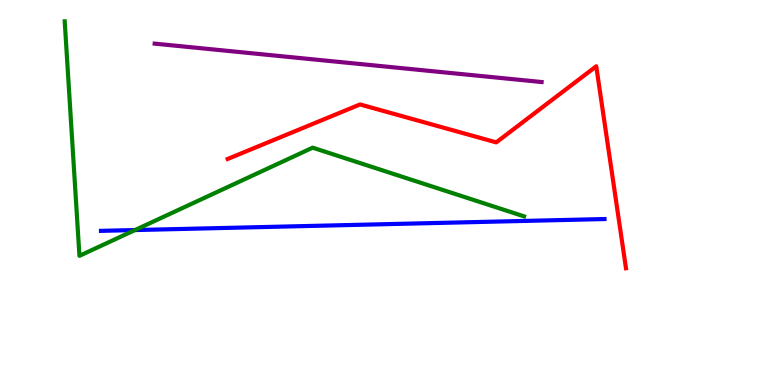[{'lines': ['blue', 'red'], 'intersections': []}, {'lines': ['green', 'red'], 'intersections': []}, {'lines': ['purple', 'red'], 'intersections': []}, {'lines': ['blue', 'green'], 'intersections': [{'x': 1.74, 'y': 4.02}]}, {'lines': ['blue', 'purple'], 'intersections': []}, {'lines': ['green', 'purple'], 'intersections': []}]